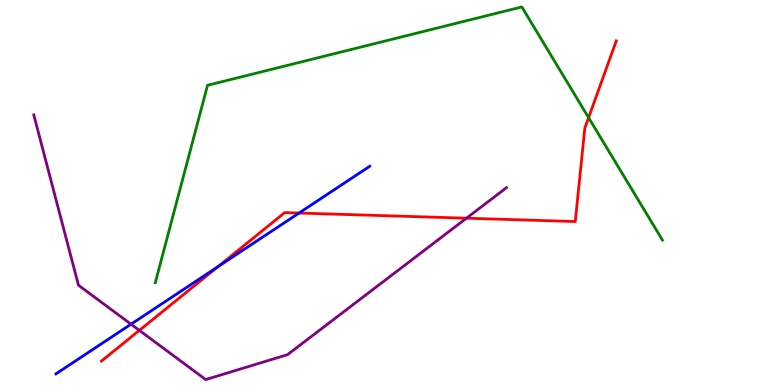[{'lines': ['blue', 'red'], 'intersections': [{'x': 2.81, 'y': 3.07}, {'x': 3.86, 'y': 4.47}]}, {'lines': ['green', 'red'], 'intersections': [{'x': 7.59, 'y': 6.94}]}, {'lines': ['purple', 'red'], 'intersections': [{'x': 1.8, 'y': 1.42}, {'x': 6.02, 'y': 4.33}]}, {'lines': ['blue', 'green'], 'intersections': []}, {'lines': ['blue', 'purple'], 'intersections': [{'x': 1.69, 'y': 1.58}]}, {'lines': ['green', 'purple'], 'intersections': []}]